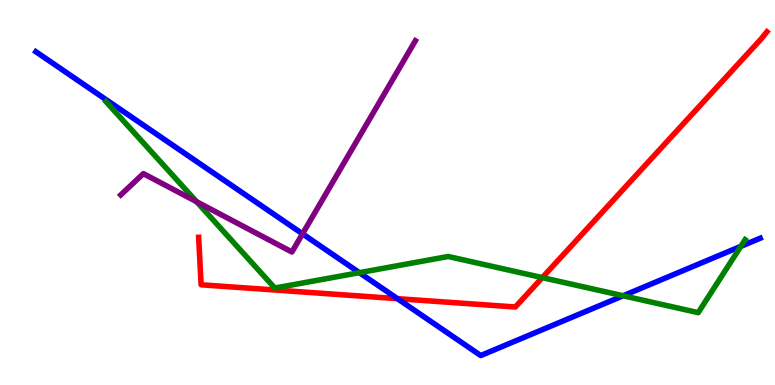[{'lines': ['blue', 'red'], 'intersections': [{'x': 5.13, 'y': 2.24}]}, {'lines': ['green', 'red'], 'intersections': [{'x': 7.0, 'y': 2.79}]}, {'lines': ['purple', 'red'], 'intersections': []}, {'lines': ['blue', 'green'], 'intersections': [{'x': 4.64, 'y': 2.92}, {'x': 8.04, 'y': 2.32}, {'x': 9.56, 'y': 3.6}]}, {'lines': ['blue', 'purple'], 'intersections': [{'x': 3.9, 'y': 3.93}]}, {'lines': ['green', 'purple'], 'intersections': [{'x': 2.54, 'y': 4.76}]}]